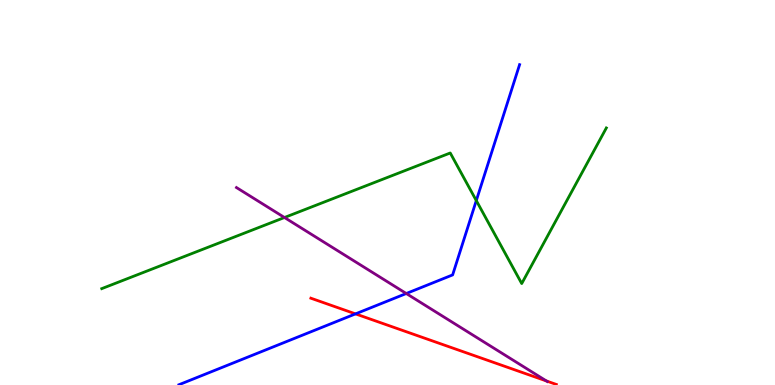[{'lines': ['blue', 'red'], 'intersections': [{'x': 4.59, 'y': 1.85}]}, {'lines': ['green', 'red'], 'intersections': []}, {'lines': ['purple', 'red'], 'intersections': [{'x': 7.05, 'y': 0.105}]}, {'lines': ['blue', 'green'], 'intersections': [{'x': 6.15, 'y': 4.79}]}, {'lines': ['blue', 'purple'], 'intersections': [{'x': 5.24, 'y': 2.38}]}, {'lines': ['green', 'purple'], 'intersections': [{'x': 3.67, 'y': 4.35}]}]